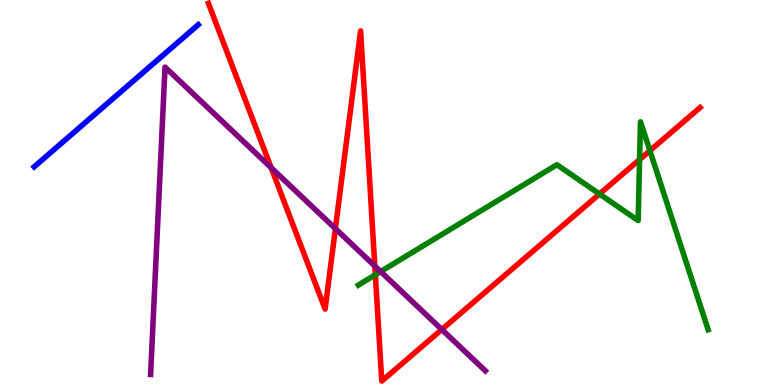[{'lines': ['blue', 'red'], 'intersections': []}, {'lines': ['green', 'red'], 'intersections': [{'x': 4.84, 'y': 2.86}, {'x': 7.74, 'y': 4.96}, {'x': 8.25, 'y': 5.86}, {'x': 8.39, 'y': 6.09}]}, {'lines': ['purple', 'red'], 'intersections': [{'x': 3.5, 'y': 5.64}, {'x': 4.33, 'y': 4.06}, {'x': 4.84, 'y': 3.09}, {'x': 5.7, 'y': 1.44}]}, {'lines': ['blue', 'green'], 'intersections': []}, {'lines': ['blue', 'purple'], 'intersections': []}, {'lines': ['green', 'purple'], 'intersections': [{'x': 4.91, 'y': 2.95}]}]